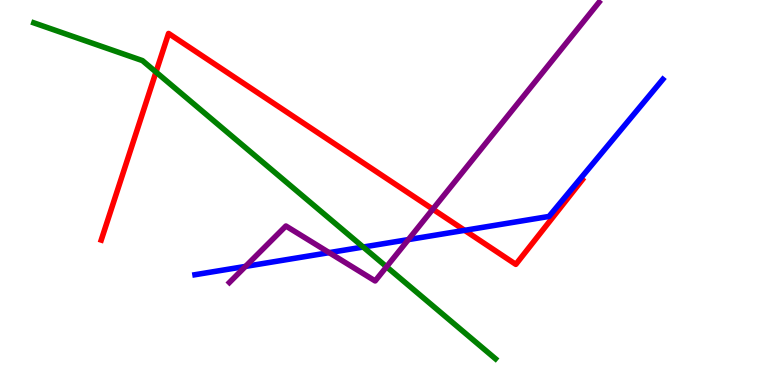[{'lines': ['blue', 'red'], 'intersections': [{'x': 6.0, 'y': 4.02}]}, {'lines': ['green', 'red'], 'intersections': [{'x': 2.01, 'y': 8.13}]}, {'lines': ['purple', 'red'], 'intersections': [{'x': 5.58, 'y': 4.57}]}, {'lines': ['blue', 'green'], 'intersections': [{'x': 4.69, 'y': 3.58}]}, {'lines': ['blue', 'purple'], 'intersections': [{'x': 3.17, 'y': 3.08}, {'x': 4.25, 'y': 3.44}, {'x': 5.27, 'y': 3.78}]}, {'lines': ['green', 'purple'], 'intersections': [{'x': 4.99, 'y': 3.07}]}]